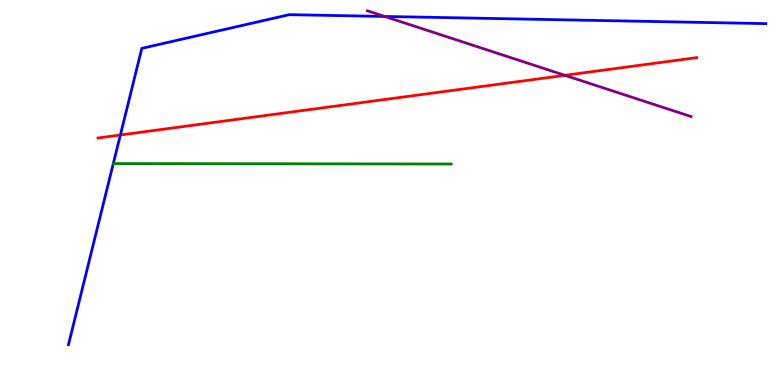[{'lines': ['blue', 'red'], 'intersections': [{'x': 1.55, 'y': 6.49}]}, {'lines': ['green', 'red'], 'intersections': []}, {'lines': ['purple', 'red'], 'intersections': [{'x': 7.29, 'y': 8.04}]}, {'lines': ['blue', 'green'], 'intersections': []}, {'lines': ['blue', 'purple'], 'intersections': [{'x': 4.96, 'y': 9.57}]}, {'lines': ['green', 'purple'], 'intersections': []}]